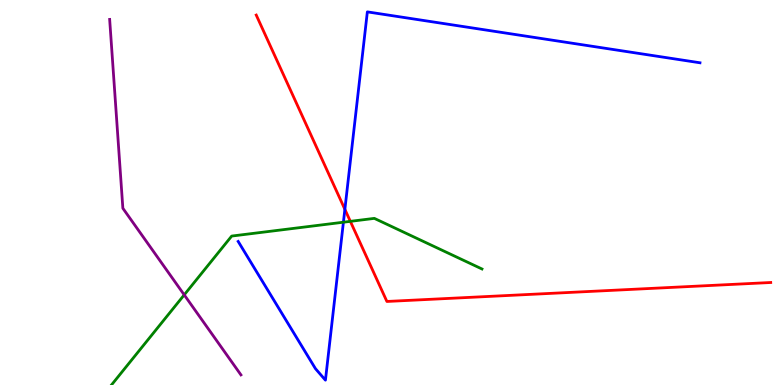[{'lines': ['blue', 'red'], 'intersections': [{'x': 4.45, 'y': 4.56}]}, {'lines': ['green', 'red'], 'intersections': [{'x': 4.52, 'y': 4.25}]}, {'lines': ['purple', 'red'], 'intersections': []}, {'lines': ['blue', 'green'], 'intersections': [{'x': 4.43, 'y': 4.23}]}, {'lines': ['blue', 'purple'], 'intersections': []}, {'lines': ['green', 'purple'], 'intersections': [{'x': 2.38, 'y': 2.34}]}]